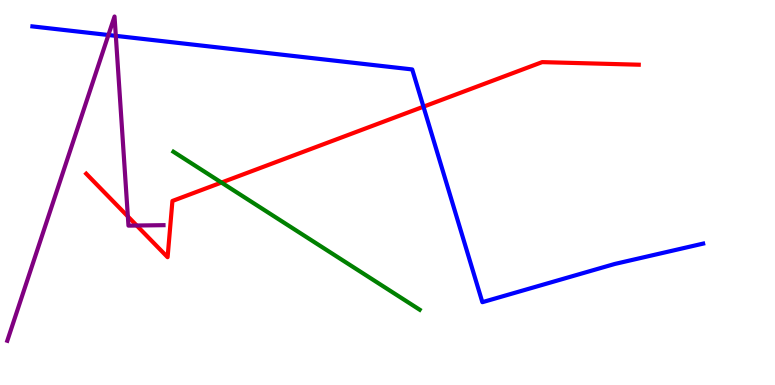[{'lines': ['blue', 'red'], 'intersections': [{'x': 5.46, 'y': 7.23}]}, {'lines': ['green', 'red'], 'intersections': [{'x': 2.86, 'y': 5.26}]}, {'lines': ['purple', 'red'], 'intersections': [{'x': 1.65, 'y': 4.38}, {'x': 1.76, 'y': 4.14}]}, {'lines': ['blue', 'green'], 'intersections': []}, {'lines': ['blue', 'purple'], 'intersections': [{'x': 1.4, 'y': 9.09}, {'x': 1.49, 'y': 9.07}]}, {'lines': ['green', 'purple'], 'intersections': []}]